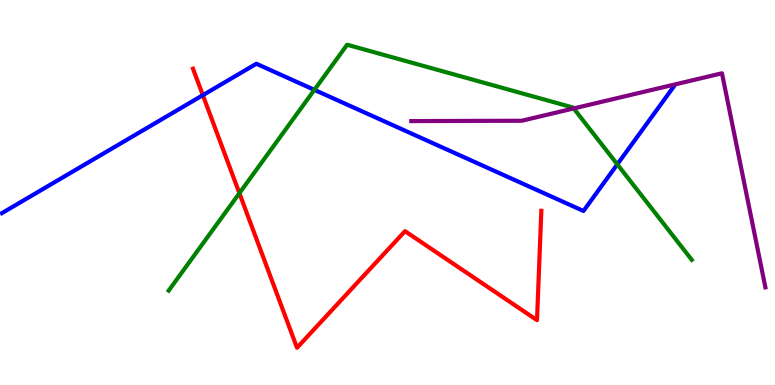[{'lines': ['blue', 'red'], 'intersections': [{'x': 2.62, 'y': 7.53}]}, {'lines': ['green', 'red'], 'intersections': [{'x': 3.09, 'y': 4.98}]}, {'lines': ['purple', 'red'], 'intersections': []}, {'lines': ['blue', 'green'], 'intersections': [{'x': 4.06, 'y': 7.67}, {'x': 7.97, 'y': 5.73}]}, {'lines': ['blue', 'purple'], 'intersections': []}, {'lines': ['green', 'purple'], 'intersections': [{'x': 7.4, 'y': 7.18}]}]